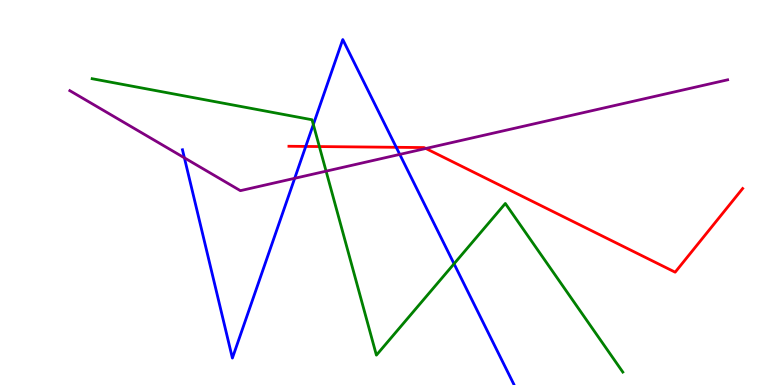[{'lines': ['blue', 'red'], 'intersections': [{'x': 3.95, 'y': 6.2}, {'x': 5.11, 'y': 6.17}]}, {'lines': ['green', 'red'], 'intersections': [{'x': 4.12, 'y': 6.19}]}, {'lines': ['purple', 'red'], 'intersections': [{'x': 5.49, 'y': 6.14}]}, {'lines': ['blue', 'green'], 'intersections': [{'x': 4.04, 'y': 6.77}, {'x': 5.86, 'y': 3.15}]}, {'lines': ['blue', 'purple'], 'intersections': [{'x': 2.38, 'y': 5.9}, {'x': 3.8, 'y': 5.37}, {'x': 5.16, 'y': 5.99}]}, {'lines': ['green', 'purple'], 'intersections': [{'x': 4.21, 'y': 5.55}]}]